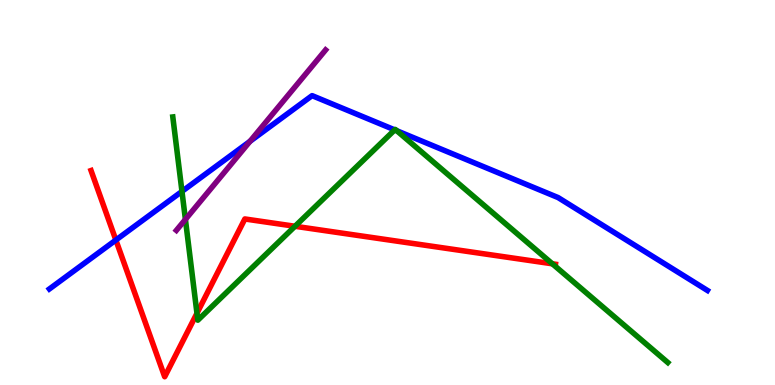[{'lines': ['blue', 'red'], 'intersections': [{'x': 1.5, 'y': 3.76}]}, {'lines': ['green', 'red'], 'intersections': [{'x': 2.54, 'y': 1.86}, {'x': 3.81, 'y': 4.12}, {'x': 7.13, 'y': 3.15}]}, {'lines': ['purple', 'red'], 'intersections': []}, {'lines': ['blue', 'green'], 'intersections': [{'x': 2.35, 'y': 5.03}, {'x': 5.09, 'y': 6.63}, {'x': 5.12, 'y': 6.6}]}, {'lines': ['blue', 'purple'], 'intersections': [{'x': 3.23, 'y': 6.33}]}, {'lines': ['green', 'purple'], 'intersections': [{'x': 2.39, 'y': 4.3}]}]